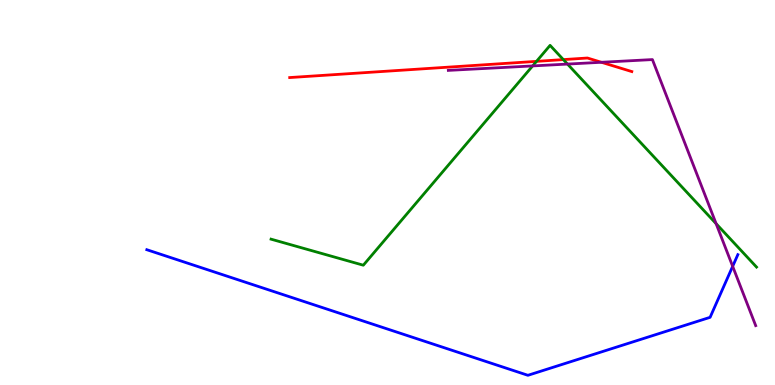[{'lines': ['blue', 'red'], 'intersections': []}, {'lines': ['green', 'red'], 'intersections': [{'x': 6.92, 'y': 8.41}, {'x': 7.27, 'y': 8.45}]}, {'lines': ['purple', 'red'], 'intersections': [{'x': 7.76, 'y': 8.38}]}, {'lines': ['blue', 'green'], 'intersections': []}, {'lines': ['blue', 'purple'], 'intersections': [{'x': 9.45, 'y': 3.08}]}, {'lines': ['green', 'purple'], 'intersections': [{'x': 6.87, 'y': 8.29}, {'x': 7.32, 'y': 8.34}, {'x': 9.24, 'y': 4.19}]}]